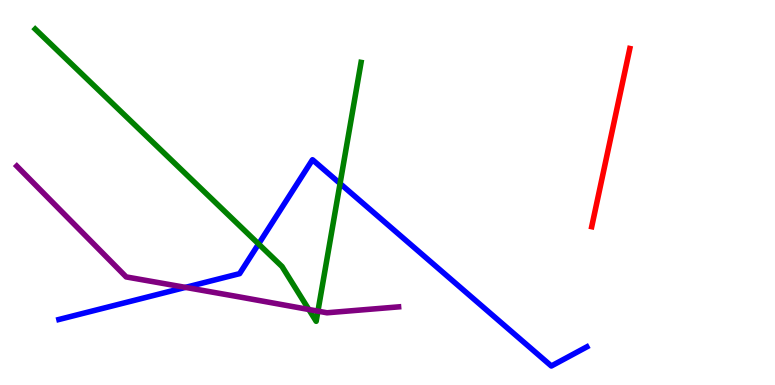[{'lines': ['blue', 'red'], 'intersections': []}, {'lines': ['green', 'red'], 'intersections': []}, {'lines': ['purple', 'red'], 'intersections': []}, {'lines': ['blue', 'green'], 'intersections': [{'x': 3.34, 'y': 3.66}, {'x': 4.39, 'y': 5.23}]}, {'lines': ['blue', 'purple'], 'intersections': [{'x': 2.39, 'y': 2.54}]}, {'lines': ['green', 'purple'], 'intersections': [{'x': 3.98, 'y': 1.96}, {'x': 4.1, 'y': 1.92}]}]